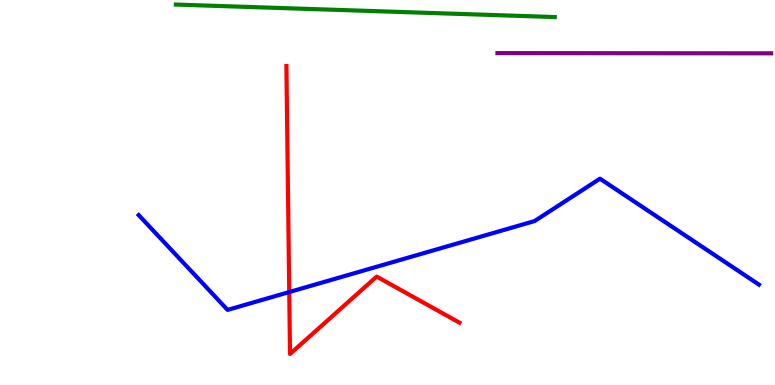[{'lines': ['blue', 'red'], 'intersections': [{'x': 3.73, 'y': 2.41}]}, {'lines': ['green', 'red'], 'intersections': []}, {'lines': ['purple', 'red'], 'intersections': []}, {'lines': ['blue', 'green'], 'intersections': []}, {'lines': ['blue', 'purple'], 'intersections': []}, {'lines': ['green', 'purple'], 'intersections': []}]